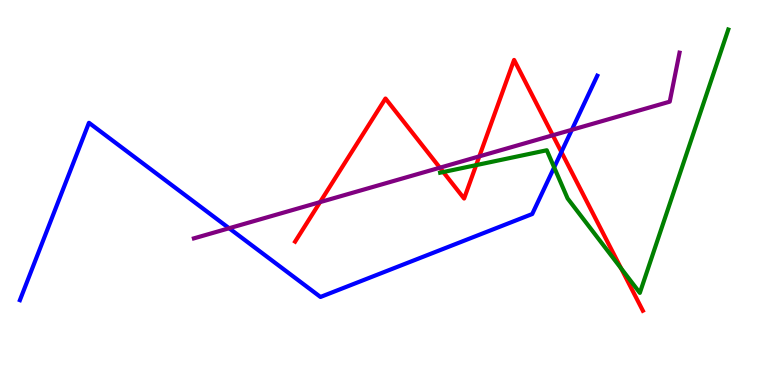[{'lines': ['blue', 'red'], 'intersections': [{'x': 7.24, 'y': 6.05}]}, {'lines': ['green', 'red'], 'intersections': [{'x': 5.72, 'y': 5.53}, {'x': 6.14, 'y': 5.71}, {'x': 8.01, 'y': 3.03}]}, {'lines': ['purple', 'red'], 'intersections': [{'x': 4.13, 'y': 4.75}, {'x': 5.68, 'y': 5.64}, {'x': 6.18, 'y': 5.94}, {'x': 7.13, 'y': 6.49}]}, {'lines': ['blue', 'green'], 'intersections': [{'x': 7.15, 'y': 5.65}]}, {'lines': ['blue', 'purple'], 'intersections': [{'x': 2.96, 'y': 4.07}, {'x': 7.38, 'y': 6.63}]}, {'lines': ['green', 'purple'], 'intersections': []}]